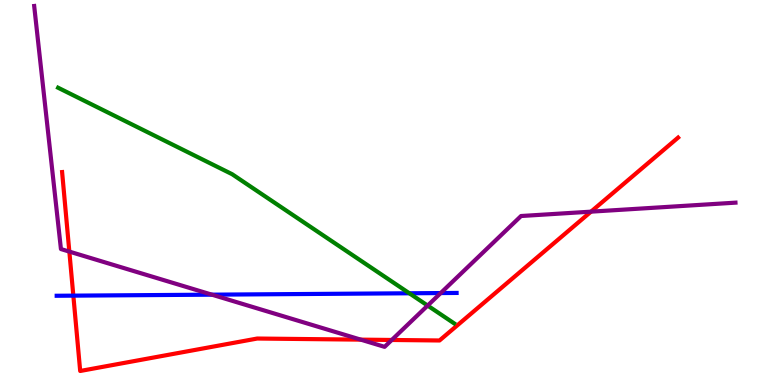[{'lines': ['blue', 'red'], 'intersections': [{'x': 0.946, 'y': 2.32}]}, {'lines': ['green', 'red'], 'intersections': []}, {'lines': ['purple', 'red'], 'intersections': [{'x': 0.895, 'y': 3.46}, {'x': 4.65, 'y': 1.18}, {'x': 5.06, 'y': 1.17}, {'x': 7.63, 'y': 4.5}]}, {'lines': ['blue', 'green'], 'intersections': [{'x': 5.28, 'y': 2.38}]}, {'lines': ['blue', 'purple'], 'intersections': [{'x': 2.73, 'y': 2.35}, {'x': 5.69, 'y': 2.39}]}, {'lines': ['green', 'purple'], 'intersections': [{'x': 5.52, 'y': 2.06}]}]